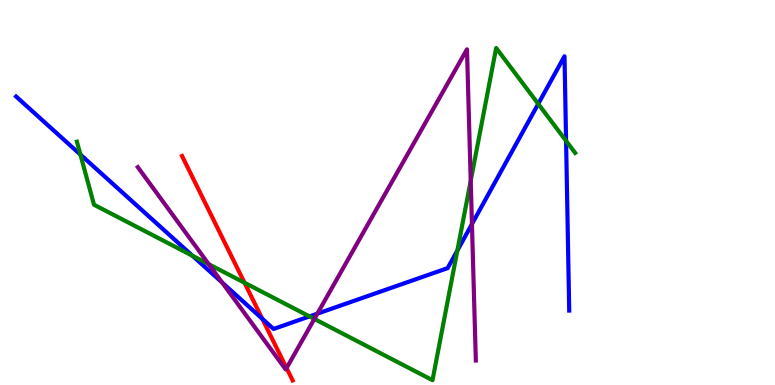[{'lines': ['blue', 'red'], 'intersections': [{'x': 3.38, 'y': 1.72}]}, {'lines': ['green', 'red'], 'intersections': [{'x': 3.16, 'y': 2.66}]}, {'lines': ['purple', 'red'], 'intersections': [{'x': 3.7, 'y': 0.44}]}, {'lines': ['blue', 'green'], 'intersections': [{'x': 1.04, 'y': 5.98}, {'x': 2.48, 'y': 3.36}, {'x': 3.99, 'y': 1.78}, {'x': 5.9, 'y': 3.49}, {'x': 6.95, 'y': 7.3}, {'x': 7.3, 'y': 6.34}]}, {'lines': ['blue', 'purple'], 'intersections': [{'x': 2.87, 'y': 2.66}, {'x': 4.09, 'y': 1.85}, {'x': 6.09, 'y': 4.18}]}, {'lines': ['green', 'purple'], 'intersections': [{'x': 2.69, 'y': 3.14}, {'x': 4.06, 'y': 1.72}, {'x': 6.07, 'y': 5.3}]}]